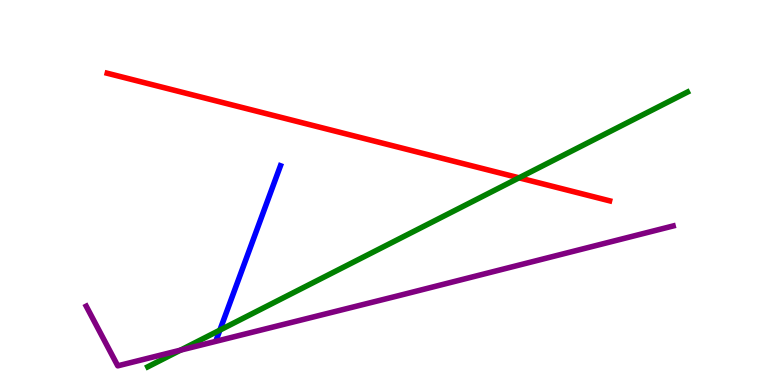[{'lines': ['blue', 'red'], 'intersections': []}, {'lines': ['green', 'red'], 'intersections': [{'x': 6.7, 'y': 5.38}]}, {'lines': ['purple', 'red'], 'intersections': []}, {'lines': ['blue', 'green'], 'intersections': [{'x': 2.84, 'y': 1.43}]}, {'lines': ['blue', 'purple'], 'intersections': []}, {'lines': ['green', 'purple'], 'intersections': [{'x': 2.33, 'y': 0.905}]}]